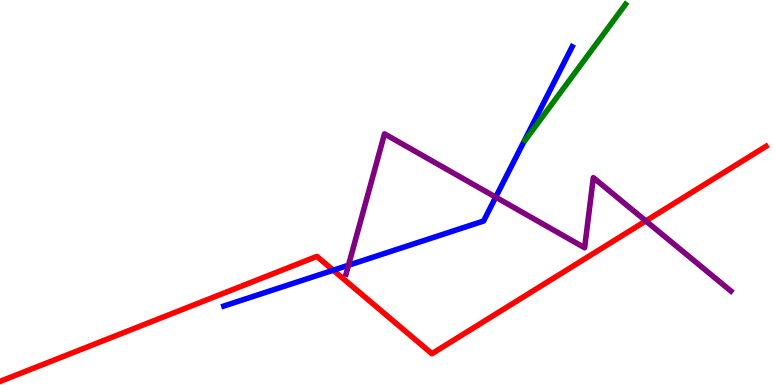[{'lines': ['blue', 'red'], 'intersections': [{'x': 4.3, 'y': 2.98}]}, {'lines': ['green', 'red'], 'intersections': []}, {'lines': ['purple', 'red'], 'intersections': [{'x': 8.33, 'y': 4.26}]}, {'lines': ['blue', 'green'], 'intersections': []}, {'lines': ['blue', 'purple'], 'intersections': [{'x': 4.5, 'y': 3.11}, {'x': 6.4, 'y': 4.88}]}, {'lines': ['green', 'purple'], 'intersections': []}]